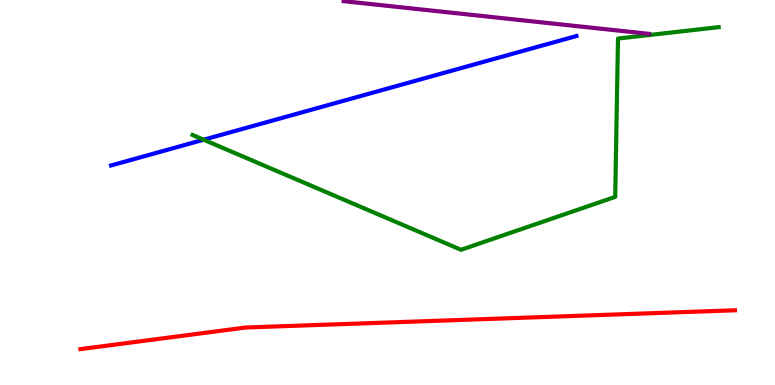[{'lines': ['blue', 'red'], 'intersections': []}, {'lines': ['green', 'red'], 'intersections': []}, {'lines': ['purple', 'red'], 'intersections': []}, {'lines': ['blue', 'green'], 'intersections': [{'x': 2.63, 'y': 6.37}]}, {'lines': ['blue', 'purple'], 'intersections': []}, {'lines': ['green', 'purple'], 'intersections': []}]